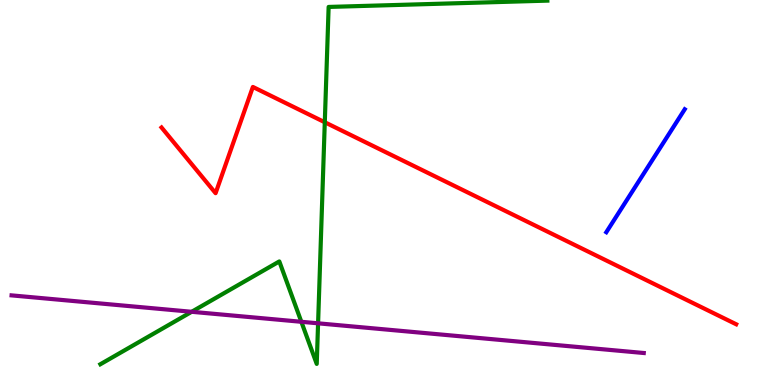[{'lines': ['blue', 'red'], 'intersections': []}, {'lines': ['green', 'red'], 'intersections': [{'x': 4.19, 'y': 6.82}]}, {'lines': ['purple', 'red'], 'intersections': []}, {'lines': ['blue', 'green'], 'intersections': []}, {'lines': ['blue', 'purple'], 'intersections': []}, {'lines': ['green', 'purple'], 'intersections': [{'x': 2.47, 'y': 1.9}, {'x': 3.89, 'y': 1.64}, {'x': 4.1, 'y': 1.6}]}]